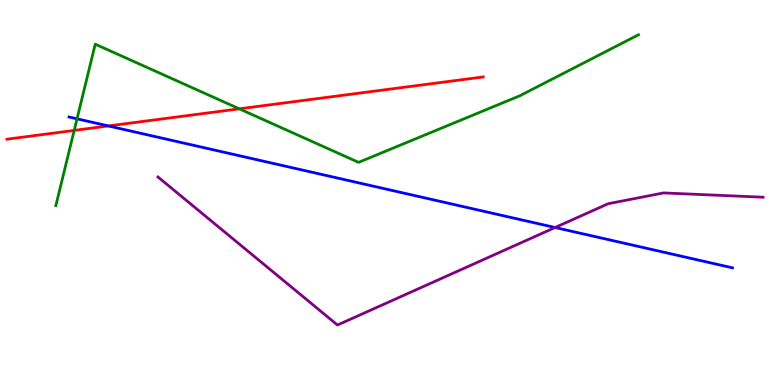[{'lines': ['blue', 'red'], 'intersections': [{'x': 1.4, 'y': 6.73}]}, {'lines': ['green', 'red'], 'intersections': [{'x': 0.957, 'y': 6.61}, {'x': 3.09, 'y': 7.17}]}, {'lines': ['purple', 'red'], 'intersections': []}, {'lines': ['blue', 'green'], 'intersections': [{'x': 0.994, 'y': 6.91}]}, {'lines': ['blue', 'purple'], 'intersections': [{'x': 7.16, 'y': 4.09}]}, {'lines': ['green', 'purple'], 'intersections': []}]